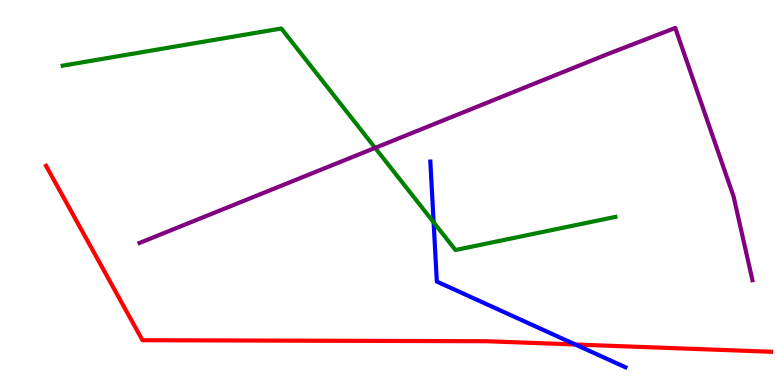[{'lines': ['blue', 'red'], 'intersections': [{'x': 7.42, 'y': 1.05}]}, {'lines': ['green', 'red'], 'intersections': []}, {'lines': ['purple', 'red'], 'intersections': []}, {'lines': ['blue', 'green'], 'intersections': [{'x': 5.6, 'y': 4.23}]}, {'lines': ['blue', 'purple'], 'intersections': []}, {'lines': ['green', 'purple'], 'intersections': [{'x': 4.84, 'y': 6.16}]}]